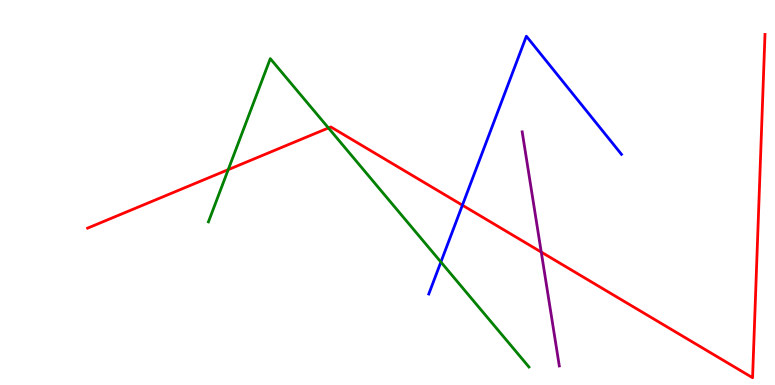[{'lines': ['blue', 'red'], 'intersections': [{'x': 5.97, 'y': 4.67}]}, {'lines': ['green', 'red'], 'intersections': [{'x': 2.94, 'y': 5.59}, {'x': 4.24, 'y': 6.68}]}, {'lines': ['purple', 'red'], 'intersections': [{'x': 6.98, 'y': 3.45}]}, {'lines': ['blue', 'green'], 'intersections': [{'x': 5.69, 'y': 3.19}]}, {'lines': ['blue', 'purple'], 'intersections': []}, {'lines': ['green', 'purple'], 'intersections': []}]